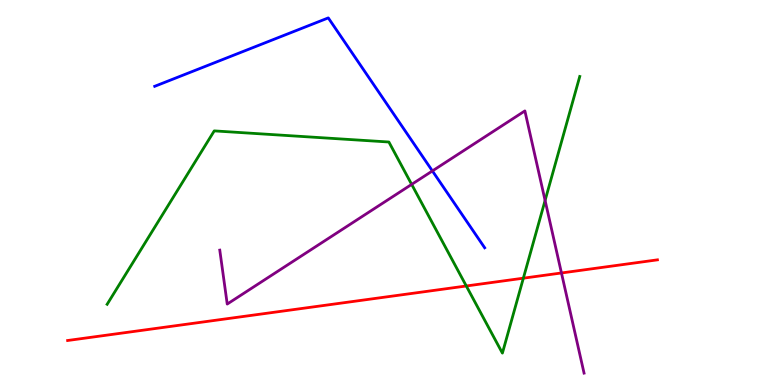[{'lines': ['blue', 'red'], 'intersections': []}, {'lines': ['green', 'red'], 'intersections': [{'x': 6.02, 'y': 2.57}, {'x': 6.75, 'y': 2.77}]}, {'lines': ['purple', 'red'], 'intersections': [{'x': 7.24, 'y': 2.91}]}, {'lines': ['blue', 'green'], 'intersections': []}, {'lines': ['blue', 'purple'], 'intersections': [{'x': 5.58, 'y': 5.56}]}, {'lines': ['green', 'purple'], 'intersections': [{'x': 5.31, 'y': 5.21}, {'x': 7.03, 'y': 4.79}]}]